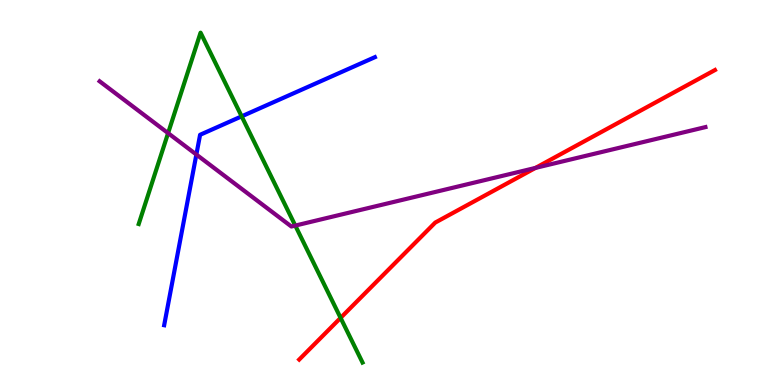[{'lines': ['blue', 'red'], 'intersections': []}, {'lines': ['green', 'red'], 'intersections': [{'x': 4.39, 'y': 1.74}]}, {'lines': ['purple', 'red'], 'intersections': [{'x': 6.91, 'y': 5.64}]}, {'lines': ['blue', 'green'], 'intersections': [{'x': 3.12, 'y': 6.98}]}, {'lines': ['blue', 'purple'], 'intersections': [{'x': 2.53, 'y': 5.99}]}, {'lines': ['green', 'purple'], 'intersections': [{'x': 2.17, 'y': 6.54}, {'x': 3.81, 'y': 4.14}]}]